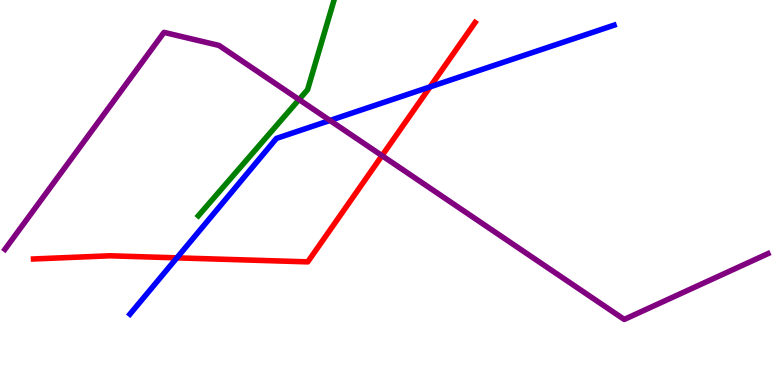[{'lines': ['blue', 'red'], 'intersections': [{'x': 2.28, 'y': 3.3}, {'x': 5.55, 'y': 7.74}]}, {'lines': ['green', 'red'], 'intersections': []}, {'lines': ['purple', 'red'], 'intersections': [{'x': 4.93, 'y': 5.96}]}, {'lines': ['blue', 'green'], 'intersections': []}, {'lines': ['blue', 'purple'], 'intersections': [{'x': 4.26, 'y': 6.87}]}, {'lines': ['green', 'purple'], 'intersections': [{'x': 3.86, 'y': 7.41}]}]